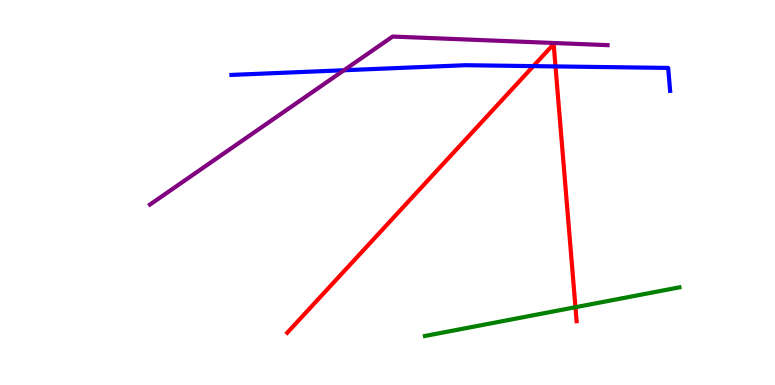[{'lines': ['blue', 'red'], 'intersections': [{'x': 6.88, 'y': 8.28}, {'x': 7.17, 'y': 8.27}]}, {'lines': ['green', 'red'], 'intersections': [{'x': 7.43, 'y': 2.02}]}, {'lines': ['purple', 'red'], 'intersections': []}, {'lines': ['blue', 'green'], 'intersections': []}, {'lines': ['blue', 'purple'], 'intersections': [{'x': 4.44, 'y': 8.18}]}, {'lines': ['green', 'purple'], 'intersections': []}]